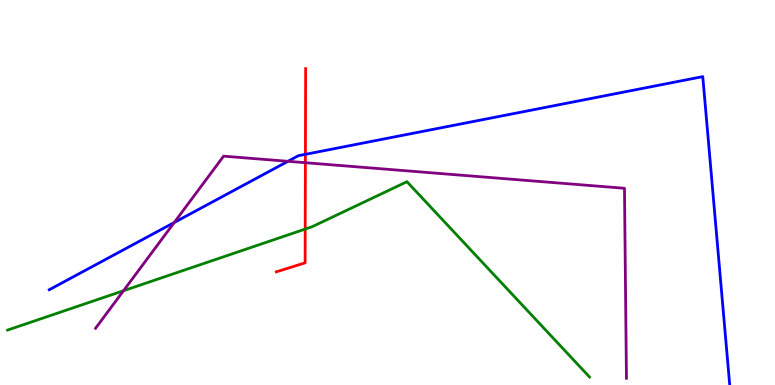[{'lines': ['blue', 'red'], 'intersections': [{'x': 3.94, 'y': 5.99}]}, {'lines': ['green', 'red'], 'intersections': [{'x': 3.94, 'y': 4.05}]}, {'lines': ['purple', 'red'], 'intersections': [{'x': 3.94, 'y': 5.77}]}, {'lines': ['blue', 'green'], 'intersections': []}, {'lines': ['blue', 'purple'], 'intersections': [{'x': 2.25, 'y': 4.22}, {'x': 3.72, 'y': 5.81}]}, {'lines': ['green', 'purple'], 'intersections': [{'x': 1.59, 'y': 2.45}]}]